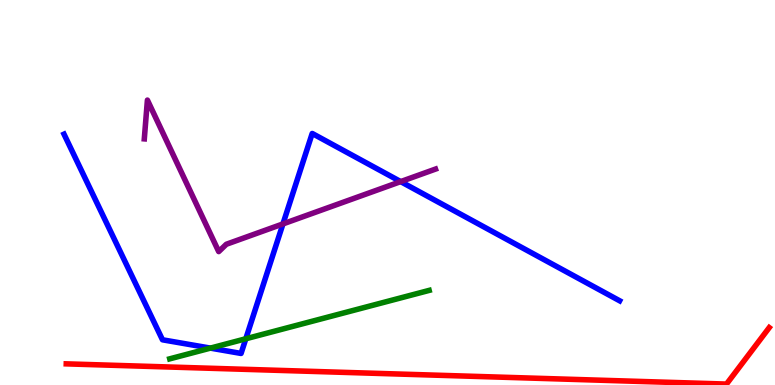[{'lines': ['blue', 'red'], 'intersections': []}, {'lines': ['green', 'red'], 'intersections': []}, {'lines': ['purple', 'red'], 'intersections': []}, {'lines': ['blue', 'green'], 'intersections': [{'x': 2.71, 'y': 0.958}, {'x': 3.17, 'y': 1.2}]}, {'lines': ['blue', 'purple'], 'intersections': [{'x': 3.65, 'y': 4.18}, {'x': 5.17, 'y': 5.28}]}, {'lines': ['green', 'purple'], 'intersections': []}]